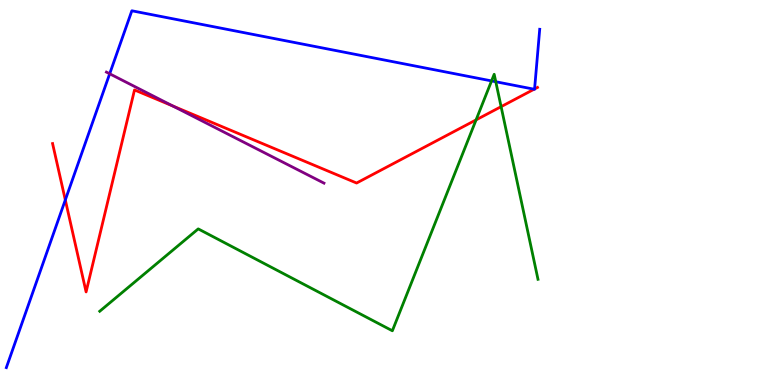[{'lines': ['blue', 'red'], 'intersections': [{'x': 0.843, 'y': 4.81}, {'x': 6.89, 'y': 7.68}, {'x': 6.9, 'y': 7.69}]}, {'lines': ['green', 'red'], 'intersections': [{'x': 6.14, 'y': 6.89}, {'x': 6.47, 'y': 7.23}]}, {'lines': ['purple', 'red'], 'intersections': [{'x': 2.23, 'y': 7.25}]}, {'lines': ['blue', 'green'], 'intersections': [{'x': 6.34, 'y': 7.9}, {'x': 6.4, 'y': 7.88}]}, {'lines': ['blue', 'purple'], 'intersections': [{'x': 1.42, 'y': 8.08}]}, {'lines': ['green', 'purple'], 'intersections': []}]